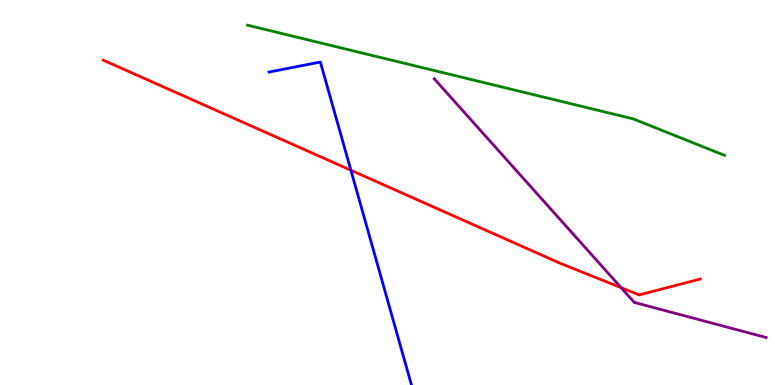[{'lines': ['blue', 'red'], 'intersections': [{'x': 4.53, 'y': 5.58}]}, {'lines': ['green', 'red'], 'intersections': []}, {'lines': ['purple', 'red'], 'intersections': [{'x': 8.01, 'y': 2.53}]}, {'lines': ['blue', 'green'], 'intersections': []}, {'lines': ['blue', 'purple'], 'intersections': []}, {'lines': ['green', 'purple'], 'intersections': []}]